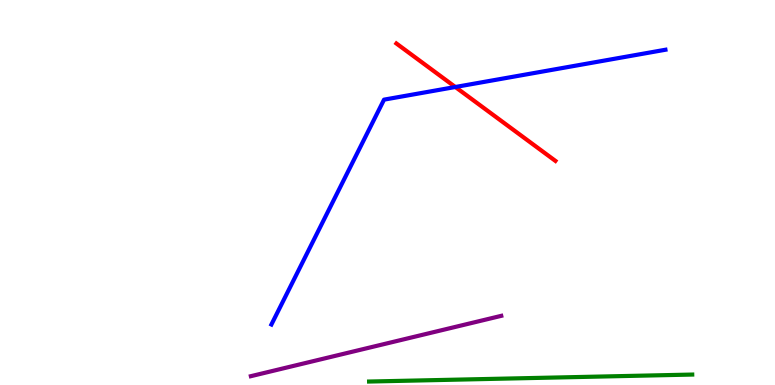[{'lines': ['blue', 'red'], 'intersections': [{'x': 5.88, 'y': 7.74}]}, {'lines': ['green', 'red'], 'intersections': []}, {'lines': ['purple', 'red'], 'intersections': []}, {'lines': ['blue', 'green'], 'intersections': []}, {'lines': ['blue', 'purple'], 'intersections': []}, {'lines': ['green', 'purple'], 'intersections': []}]